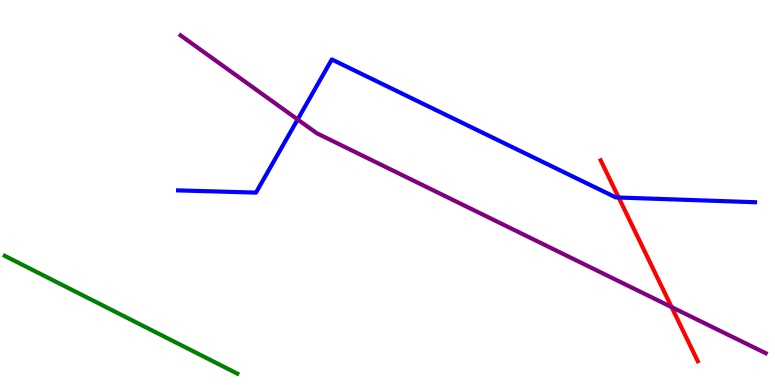[{'lines': ['blue', 'red'], 'intersections': [{'x': 7.98, 'y': 4.87}]}, {'lines': ['green', 'red'], 'intersections': []}, {'lines': ['purple', 'red'], 'intersections': [{'x': 8.67, 'y': 2.02}]}, {'lines': ['blue', 'green'], 'intersections': []}, {'lines': ['blue', 'purple'], 'intersections': [{'x': 3.84, 'y': 6.9}]}, {'lines': ['green', 'purple'], 'intersections': []}]